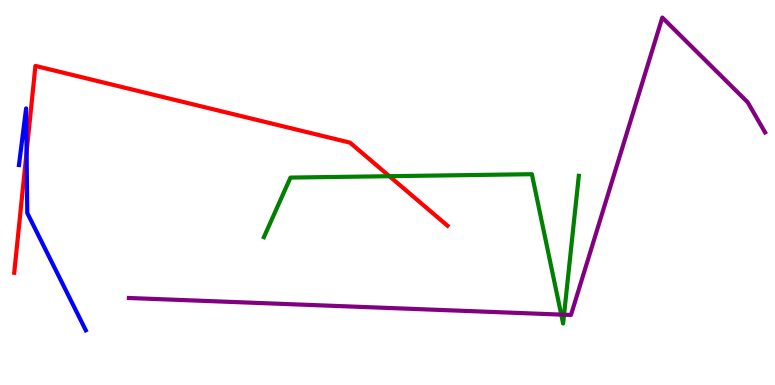[{'lines': ['blue', 'red'], 'intersections': [{'x': 0.343, 'y': 6.05}]}, {'lines': ['green', 'red'], 'intersections': [{'x': 5.02, 'y': 5.42}]}, {'lines': ['purple', 'red'], 'intersections': []}, {'lines': ['blue', 'green'], 'intersections': []}, {'lines': ['blue', 'purple'], 'intersections': []}, {'lines': ['green', 'purple'], 'intersections': [{'x': 7.24, 'y': 1.83}, {'x': 7.28, 'y': 1.83}]}]